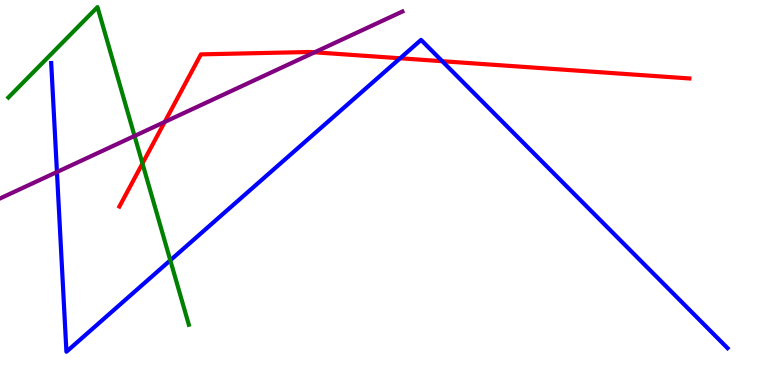[{'lines': ['blue', 'red'], 'intersections': [{'x': 5.16, 'y': 8.49}, {'x': 5.71, 'y': 8.41}]}, {'lines': ['green', 'red'], 'intersections': [{'x': 1.84, 'y': 5.75}]}, {'lines': ['purple', 'red'], 'intersections': [{'x': 2.13, 'y': 6.83}, {'x': 4.06, 'y': 8.64}]}, {'lines': ['blue', 'green'], 'intersections': [{'x': 2.2, 'y': 3.24}]}, {'lines': ['blue', 'purple'], 'intersections': [{'x': 0.735, 'y': 5.53}]}, {'lines': ['green', 'purple'], 'intersections': [{'x': 1.74, 'y': 6.47}]}]